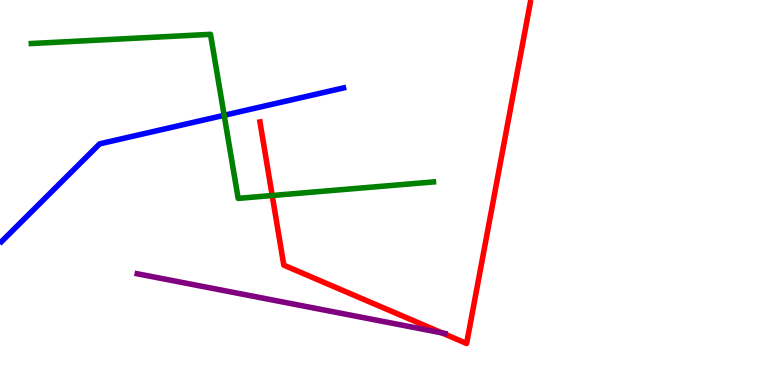[{'lines': ['blue', 'red'], 'intersections': []}, {'lines': ['green', 'red'], 'intersections': [{'x': 3.51, 'y': 4.92}]}, {'lines': ['purple', 'red'], 'intersections': [{'x': 5.7, 'y': 1.35}]}, {'lines': ['blue', 'green'], 'intersections': [{'x': 2.89, 'y': 7.01}]}, {'lines': ['blue', 'purple'], 'intersections': []}, {'lines': ['green', 'purple'], 'intersections': []}]